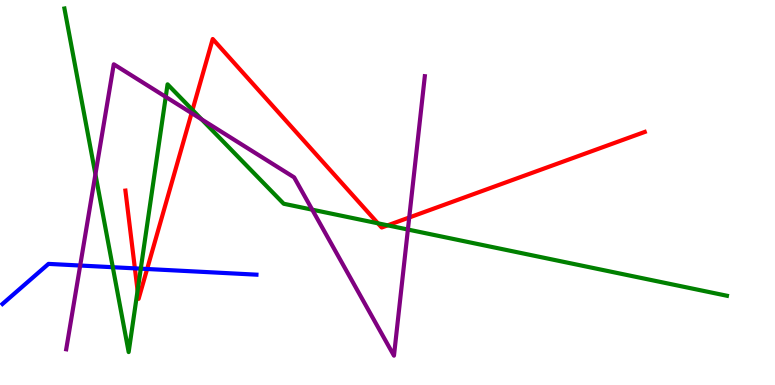[{'lines': ['blue', 'red'], 'intersections': [{'x': 1.74, 'y': 3.03}, {'x': 1.9, 'y': 3.01}]}, {'lines': ['green', 'red'], 'intersections': [{'x': 1.78, 'y': 2.45}, {'x': 2.48, 'y': 7.14}, {'x': 4.88, 'y': 4.2}, {'x': 5.0, 'y': 4.15}]}, {'lines': ['purple', 'red'], 'intersections': [{'x': 2.47, 'y': 7.06}, {'x': 5.28, 'y': 4.35}]}, {'lines': ['blue', 'green'], 'intersections': [{'x': 1.46, 'y': 3.06}, {'x': 1.82, 'y': 3.02}]}, {'lines': ['blue', 'purple'], 'intersections': [{'x': 1.03, 'y': 3.1}]}, {'lines': ['green', 'purple'], 'intersections': [{'x': 1.23, 'y': 5.47}, {'x': 2.14, 'y': 7.48}, {'x': 2.6, 'y': 6.9}, {'x': 4.03, 'y': 4.55}, {'x': 5.26, 'y': 4.04}]}]